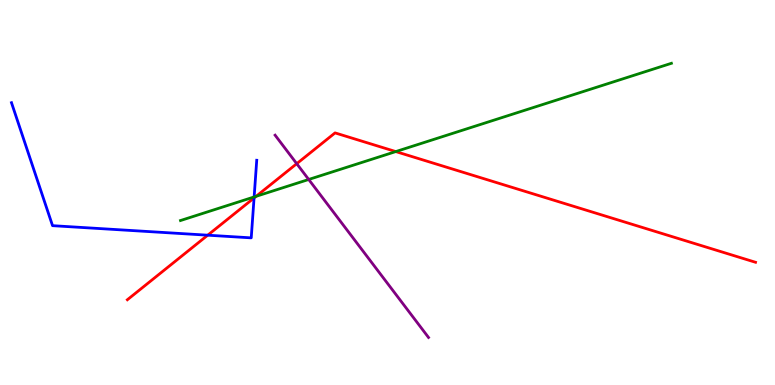[{'lines': ['blue', 'red'], 'intersections': [{'x': 2.68, 'y': 3.89}, {'x': 3.28, 'y': 4.86}]}, {'lines': ['green', 'red'], 'intersections': [{'x': 3.3, 'y': 4.9}, {'x': 5.11, 'y': 6.06}]}, {'lines': ['purple', 'red'], 'intersections': [{'x': 3.83, 'y': 5.75}]}, {'lines': ['blue', 'green'], 'intersections': [{'x': 3.28, 'y': 4.88}]}, {'lines': ['blue', 'purple'], 'intersections': []}, {'lines': ['green', 'purple'], 'intersections': [{'x': 3.98, 'y': 5.34}]}]